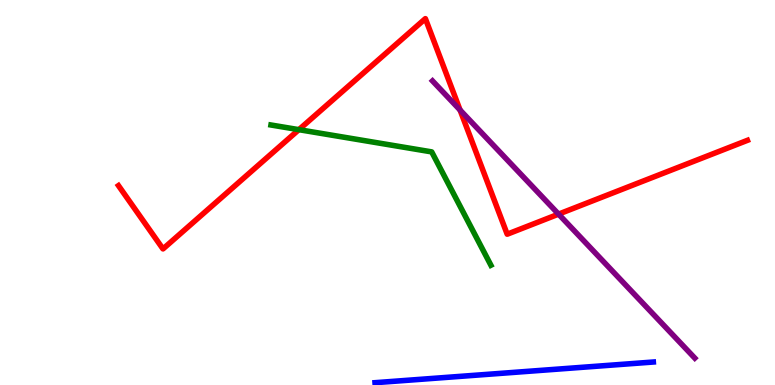[{'lines': ['blue', 'red'], 'intersections': []}, {'lines': ['green', 'red'], 'intersections': [{'x': 3.86, 'y': 6.63}]}, {'lines': ['purple', 'red'], 'intersections': [{'x': 5.94, 'y': 7.14}, {'x': 7.21, 'y': 4.44}]}, {'lines': ['blue', 'green'], 'intersections': []}, {'lines': ['blue', 'purple'], 'intersections': []}, {'lines': ['green', 'purple'], 'intersections': []}]